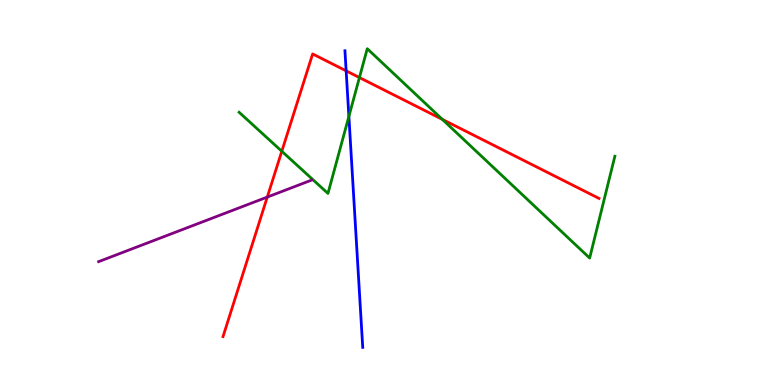[{'lines': ['blue', 'red'], 'intersections': [{'x': 4.47, 'y': 8.16}]}, {'lines': ['green', 'red'], 'intersections': [{'x': 3.64, 'y': 6.07}, {'x': 4.64, 'y': 7.99}, {'x': 5.71, 'y': 6.9}]}, {'lines': ['purple', 'red'], 'intersections': [{'x': 3.45, 'y': 4.88}]}, {'lines': ['blue', 'green'], 'intersections': [{'x': 4.5, 'y': 6.98}]}, {'lines': ['blue', 'purple'], 'intersections': []}, {'lines': ['green', 'purple'], 'intersections': []}]